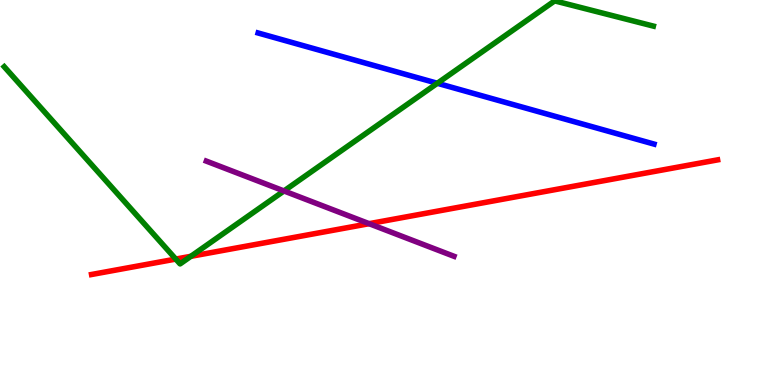[{'lines': ['blue', 'red'], 'intersections': []}, {'lines': ['green', 'red'], 'intersections': [{'x': 2.27, 'y': 3.27}, {'x': 2.46, 'y': 3.34}]}, {'lines': ['purple', 'red'], 'intersections': [{'x': 4.76, 'y': 4.19}]}, {'lines': ['blue', 'green'], 'intersections': [{'x': 5.64, 'y': 7.84}]}, {'lines': ['blue', 'purple'], 'intersections': []}, {'lines': ['green', 'purple'], 'intersections': [{'x': 3.66, 'y': 5.04}]}]